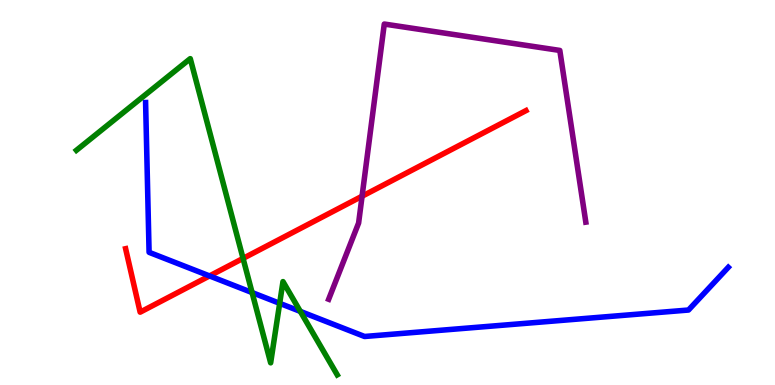[{'lines': ['blue', 'red'], 'intersections': [{'x': 2.7, 'y': 2.83}]}, {'lines': ['green', 'red'], 'intersections': [{'x': 3.14, 'y': 3.29}]}, {'lines': ['purple', 'red'], 'intersections': [{'x': 4.67, 'y': 4.9}]}, {'lines': ['blue', 'green'], 'intersections': [{'x': 3.25, 'y': 2.4}, {'x': 3.61, 'y': 2.12}, {'x': 3.88, 'y': 1.91}]}, {'lines': ['blue', 'purple'], 'intersections': []}, {'lines': ['green', 'purple'], 'intersections': []}]